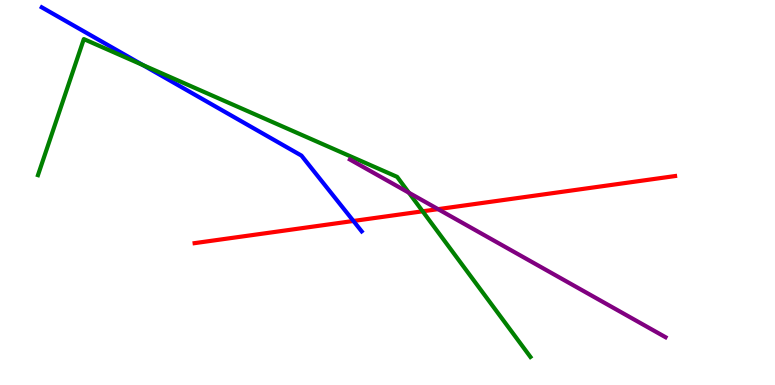[{'lines': ['blue', 'red'], 'intersections': [{'x': 4.56, 'y': 4.26}]}, {'lines': ['green', 'red'], 'intersections': [{'x': 5.45, 'y': 4.51}]}, {'lines': ['purple', 'red'], 'intersections': [{'x': 5.65, 'y': 4.57}]}, {'lines': ['blue', 'green'], 'intersections': [{'x': 1.84, 'y': 8.31}]}, {'lines': ['blue', 'purple'], 'intersections': []}, {'lines': ['green', 'purple'], 'intersections': [{'x': 5.28, 'y': 4.99}]}]